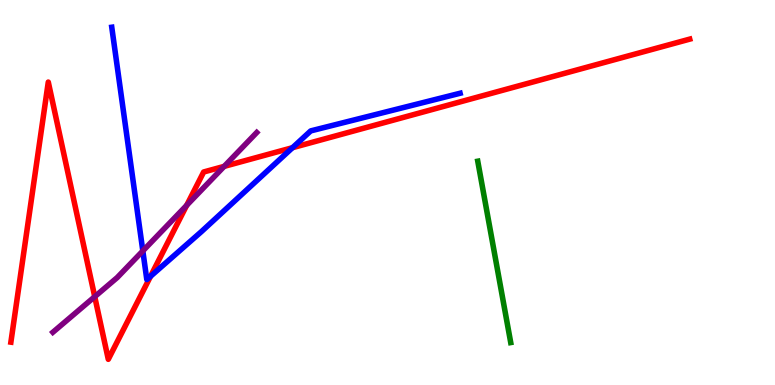[{'lines': ['blue', 'red'], 'intersections': [{'x': 1.94, 'y': 2.82}, {'x': 3.77, 'y': 6.16}]}, {'lines': ['green', 'red'], 'intersections': []}, {'lines': ['purple', 'red'], 'intersections': [{'x': 1.22, 'y': 2.29}, {'x': 2.41, 'y': 4.67}, {'x': 2.89, 'y': 5.68}]}, {'lines': ['blue', 'green'], 'intersections': []}, {'lines': ['blue', 'purple'], 'intersections': [{'x': 1.84, 'y': 3.48}]}, {'lines': ['green', 'purple'], 'intersections': []}]